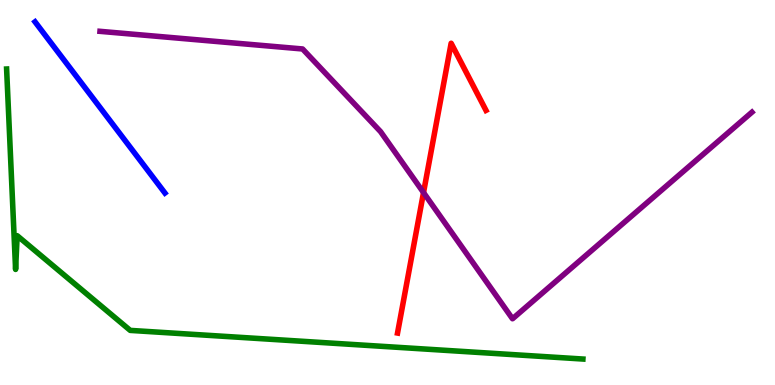[{'lines': ['blue', 'red'], 'intersections': []}, {'lines': ['green', 'red'], 'intersections': []}, {'lines': ['purple', 'red'], 'intersections': [{'x': 5.46, 'y': 5.0}]}, {'lines': ['blue', 'green'], 'intersections': []}, {'lines': ['blue', 'purple'], 'intersections': []}, {'lines': ['green', 'purple'], 'intersections': []}]